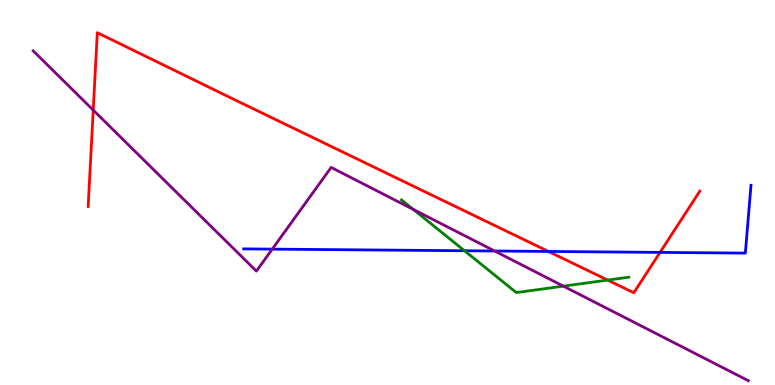[{'lines': ['blue', 'red'], 'intersections': [{'x': 7.08, 'y': 3.47}, {'x': 8.52, 'y': 3.44}]}, {'lines': ['green', 'red'], 'intersections': [{'x': 7.84, 'y': 2.72}]}, {'lines': ['purple', 'red'], 'intersections': [{'x': 1.2, 'y': 7.14}]}, {'lines': ['blue', 'green'], 'intersections': [{'x': 5.99, 'y': 3.49}]}, {'lines': ['blue', 'purple'], 'intersections': [{'x': 3.51, 'y': 3.53}, {'x': 6.38, 'y': 3.48}]}, {'lines': ['green', 'purple'], 'intersections': [{'x': 5.33, 'y': 4.56}, {'x': 7.27, 'y': 2.57}]}]